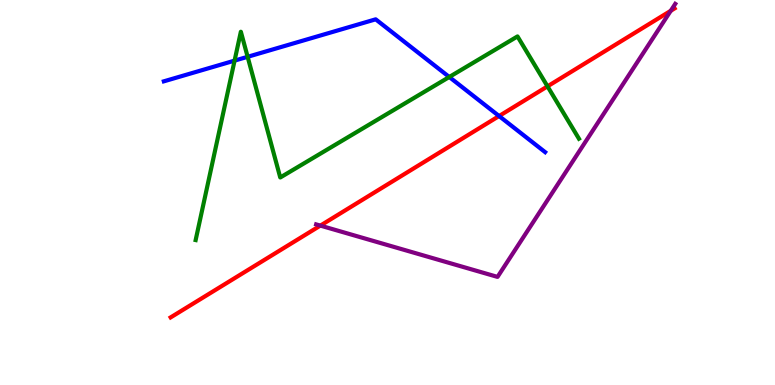[{'lines': ['blue', 'red'], 'intersections': [{'x': 6.44, 'y': 6.99}]}, {'lines': ['green', 'red'], 'intersections': [{'x': 7.06, 'y': 7.76}]}, {'lines': ['purple', 'red'], 'intersections': [{'x': 4.13, 'y': 4.14}, {'x': 8.65, 'y': 9.72}]}, {'lines': ['blue', 'green'], 'intersections': [{'x': 3.03, 'y': 8.43}, {'x': 3.2, 'y': 8.52}, {'x': 5.8, 'y': 8.0}]}, {'lines': ['blue', 'purple'], 'intersections': []}, {'lines': ['green', 'purple'], 'intersections': []}]